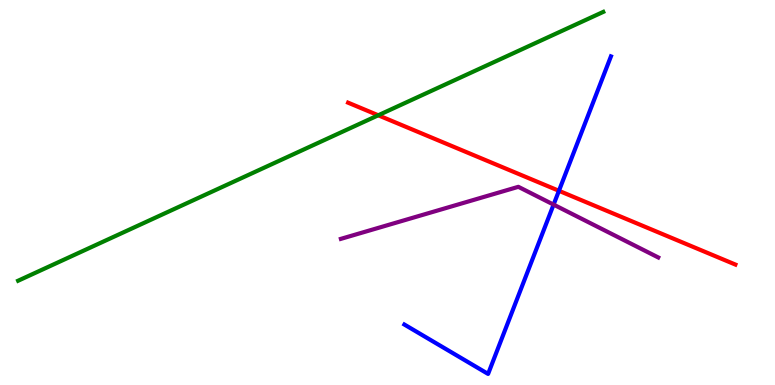[{'lines': ['blue', 'red'], 'intersections': [{'x': 7.21, 'y': 5.04}]}, {'lines': ['green', 'red'], 'intersections': [{'x': 4.88, 'y': 7.01}]}, {'lines': ['purple', 'red'], 'intersections': []}, {'lines': ['blue', 'green'], 'intersections': []}, {'lines': ['blue', 'purple'], 'intersections': [{'x': 7.14, 'y': 4.69}]}, {'lines': ['green', 'purple'], 'intersections': []}]